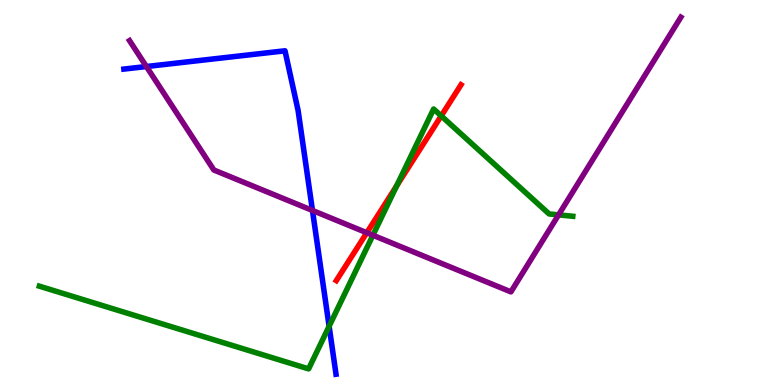[{'lines': ['blue', 'red'], 'intersections': []}, {'lines': ['green', 'red'], 'intersections': [{'x': 5.12, 'y': 5.17}, {'x': 5.69, 'y': 6.99}]}, {'lines': ['purple', 'red'], 'intersections': [{'x': 4.73, 'y': 3.95}]}, {'lines': ['blue', 'green'], 'intersections': [{'x': 4.25, 'y': 1.53}]}, {'lines': ['blue', 'purple'], 'intersections': [{'x': 1.89, 'y': 8.27}, {'x': 4.03, 'y': 4.53}]}, {'lines': ['green', 'purple'], 'intersections': [{'x': 4.81, 'y': 3.89}, {'x': 7.21, 'y': 4.42}]}]